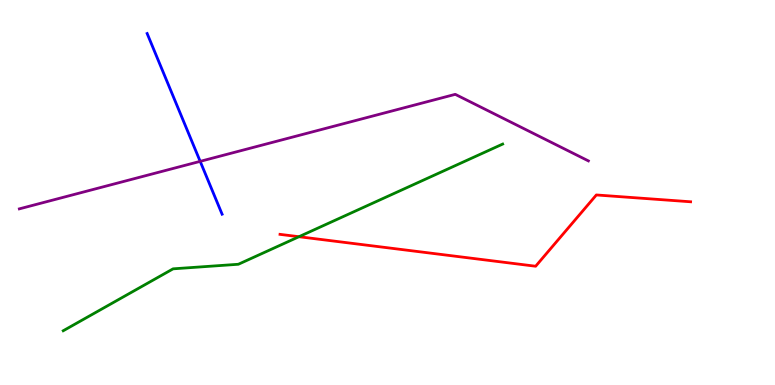[{'lines': ['blue', 'red'], 'intersections': []}, {'lines': ['green', 'red'], 'intersections': [{'x': 3.86, 'y': 3.85}]}, {'lines': ['purple', 'red'], 'intersections': []}, {'lines': ['blue', 'green'], 'intersections': []}, {'lines': ['blue', 'purple'], 'intersections': [{'x': 2.58, 'y': 5.81}]}, {'lines': ['green', 'purple'], 'intersections': []}]